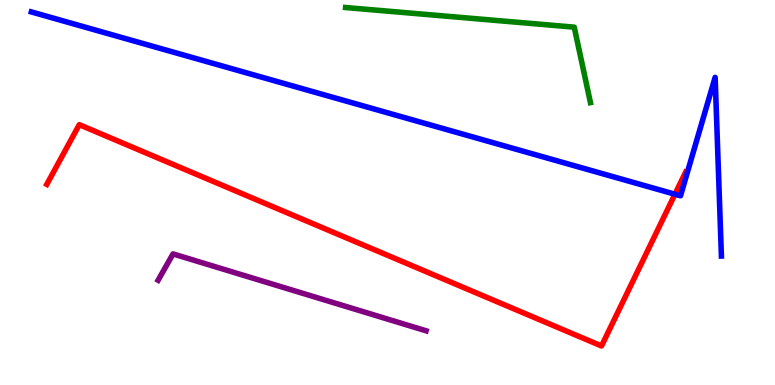[{'lines': ['blue', 'red'], 'intersections': [{'x': 8.71, 'y': 4.96}]}, {'lines': ['green', 'red'], 'intersections': []}, {'lines': ['purple', 'red'], 'intersections': []}, {'lines': ['blue', 'green'], 'intersections': []}, {'lines': ['blue', 'purple'], 'intersections': []}, {'lines': ['green', 'purple'], 'intersections': []}]